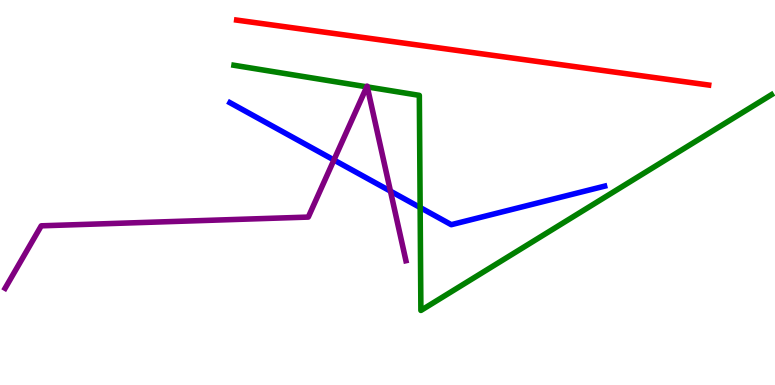[{'lines': ['blue', 'red'], 'intersections': []}, {'lines': ['green', 'red'], 'intersections': []}, {'lines': ['purple', 'red'], 'intersections': []}, {'lines': ['blue', 'green'], 'intersections': [{'x': 5.42, 'y': 4.61}]}, {'lines': ['blue', 'purple'], 'intersections': [{'x': 4.31, 'y': 5.84}, {'x': 5.04, 'y': 5.03}]}, {'lines': ['green', 'purple'], 'intersections': [{'x': 4.73, 'y': 7.74}, {'x': 4.74, 'y': 7.74}]}]